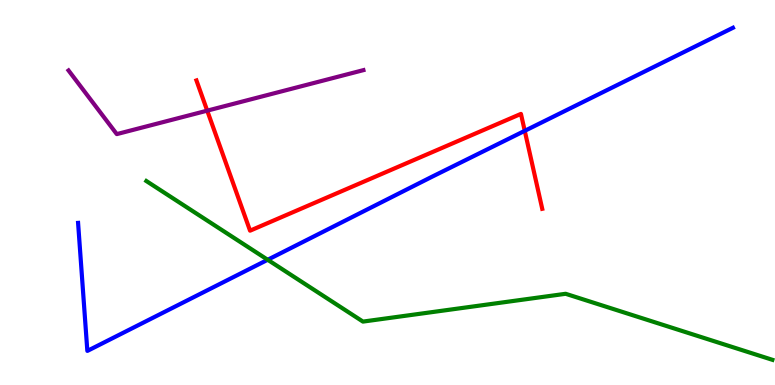[{'lines': ['blue', 'red'], 'intersections': [{'x': 6.77, 'y': 6.6}]}, {'lines': ['green', 'red'], 'intersections': []}, {'lines': ['purple', 'red'], 'intersections': [{'x': 2.67, 'y': 7.13}]}, {'lines': ['blue', 'green'], 'intersections': [{'x': 3.45, 'y': 3.25}]}, {'lines': ['blue', 'purple'], 'intersections': []}, {'lines': ['green', 'purple'], 'intersections': []}]